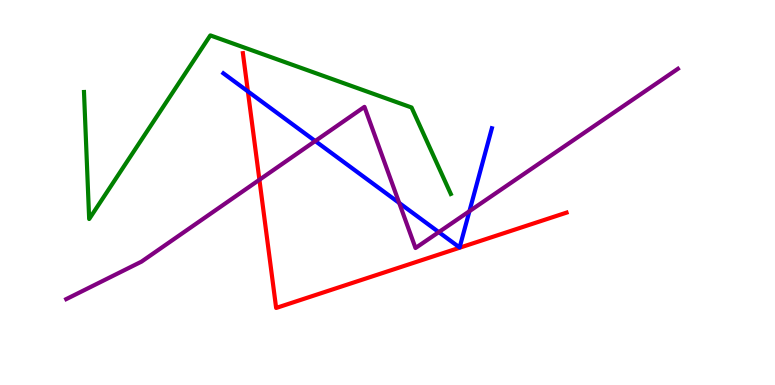[{'lines': ['blue', 'red'], 'intersections': [{'x': 3.2, 'y': 7.63}]}, {'lines': ['green', 'red'], 'intersections': []}, {'lines': ['purple', 'red'], 'intersections': [{'x': 3.35, 'y': 5.33}]}, {'lines': ['blue', 'green'], 'intersections': []}, {'lines': ['blue', 'purple'], 'intersections': [{'x': 4.07, 'y': 6.34}, {'x': 5.15, 'y': 4.73}, {'x': 5.66, 'y': 3.97}, {'x': 6.06, 'y': 4.51}]}, {'lines': ['green', 'purple'], 'intersections': []}]